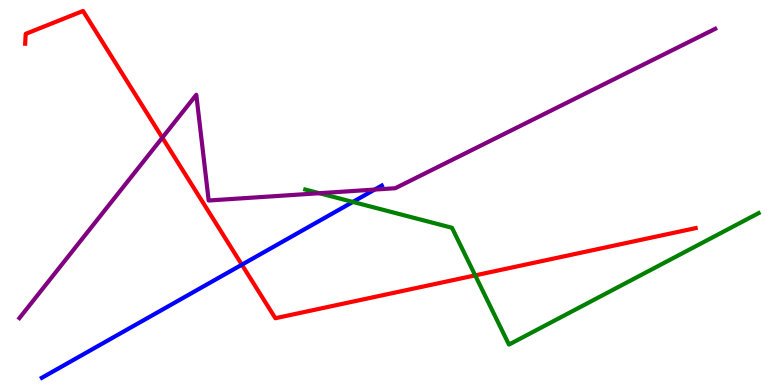[{'lines': ['blue', 'red'], 'intersections': [{'x': 3.12, 'y': 3.12}]}, {'lines': ['green', 'red'], 'intersections': [{'x': 6.13, 'y': 2.85}]}, {'lines': ['purple', 'red'], 'intersections': [{'x': 2.09, 'y': 6.42}]}, {'lines': ['blue', 'green'], 'intersections': [{'x': 4.55, 'y': 4.75}]}, {'lines': ['blue', 'purple'], 'intersections': [{'x': 4.84, 'y': 5.08}]}, {'lines': ['green', 'purple'], 'intersections': [{'x': 4.12, 'y': 4.98}]}]